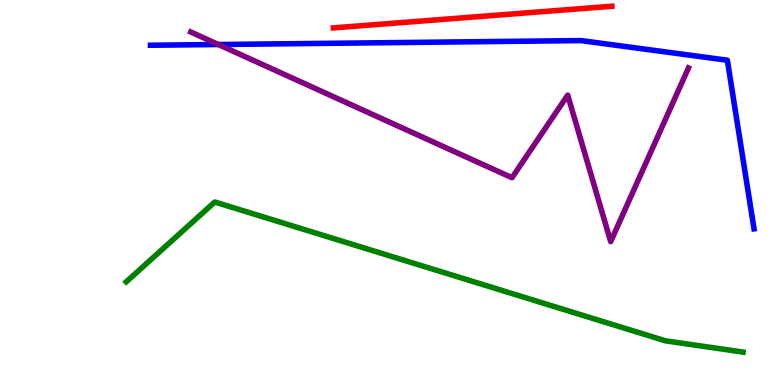[{'lines': ['blue', 'red'], 'intersections': []}, {'lines': ['green', 'red'], 'intersections': []}, {'lines': ['purple', 'red'], 'intersections': []}, {'lines': ['blue', 'green'], 'intersections': []}, {'lines': ['blue', 'purple'], 'intersections': [{'x': 2.82, 'y': 8.84}]}, {'lines': ['green', 'purple'], 'intersections': []}]